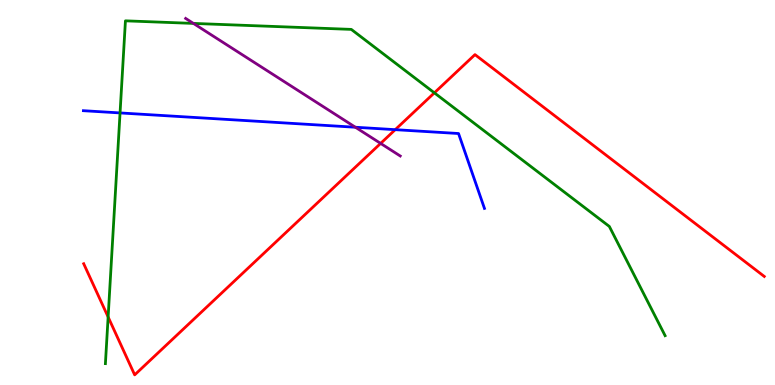[{'lines': ['blue', 'red'], 'intersections': [{'x': 5.1, 'y': 6.63}]}, {'lines': ['green', 'red'], 'intersections': [{'x': 1.4, 'y': 1.77}, {'x': 5.6, 'y': 7.59}]}, {'lines': ['purple', 'red'], 'intersections': [{'x': 4.91, 'y': 6.28}]}, {'lines': ['blue', 'green'], 'intersections': [{'x': 1.55, 'y': 7.07}]}, {'lines': ['blue', 'purple'], 'intersections': [{'x': 4.59, 'y': 6.69}]}, {'lines': ['green', 'purple'], 'intersections': [{'x': 2.5, 'y': 9.39}]}]